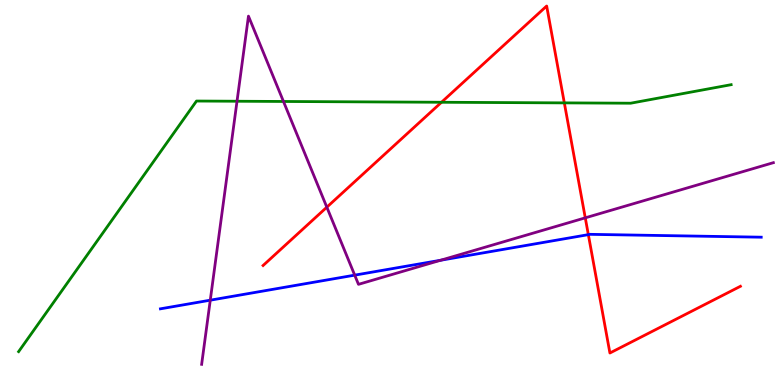[{'lines': ['blue', 'red'], 'intersections': [{'x': 7.59, 'y': 3.91}]}, {'lines': ['green', 'red'], 'intersections': [{'x': 5.7, 'y': 7.34}, {'x': 7.28, 'y': 7.33}]}, {'lines': ['purple', 'red'], 'intersections': [{'x': 4.22, 'y': 4.62}, {'x': 7.55, 'y': 4.34}]}, {'lines': ['blue', 'green'], 'intersections': []}, {'lines': ['blue', 'purple'], 'intersections': [{'x': 2.71, 'y': 2.2}, {'x': 4.58, 'y': 2.85}, {'x': 5.69, 'y': 3.24}]}, {'lines': ['green', 'purple'], 'intersections': [{'x': 3.06, 'y': 7.37}, {'x': 3.66, 'y': 7.36}]}]